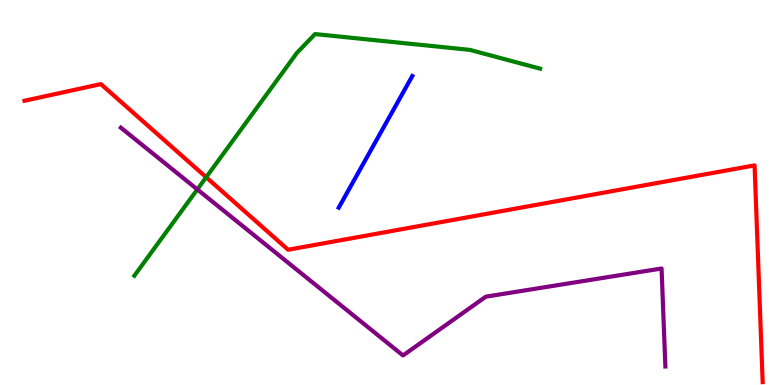[{'lines': ['blue', 'red'], 'intersections': []}, {'lines': ['green', 'red'], 'intersections': [{'x': 2.66, 'y': 5.4}]}, {'lines': ['purple', 'red'], 'intersections': []}, {'lines': ['blue', 'green'], 'intersections': []}, {'lines': ['blue', 'purple'], 'intersections': []}, {'lines': ['green', 'purple'], 'intersections': [{'x': 2.55, 'y': 5.08}]}]